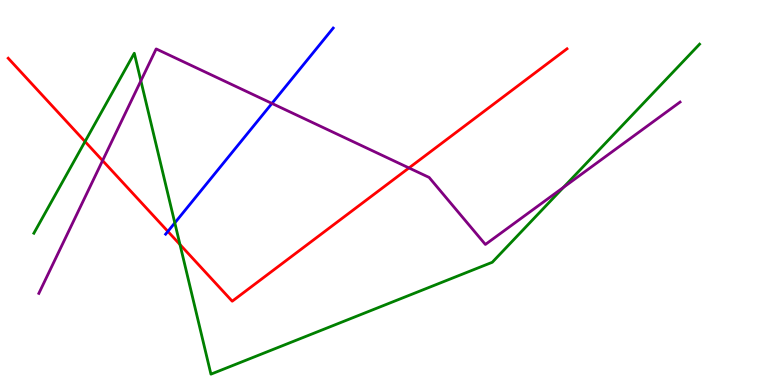[{'lines': ['blue', 'red'], 'intersections': [{'x': 2.17, 'y': 3.99}]}, {'lines': ['green', 'red'], 'intersections': [{'x': 1.1, 'y': 6.32}, {'x': 2.32, 'y': 3.65}]}, {'lines': ['purple', 'red'], 'intersections': [{'x': 1.32, 'y': 5.83}, {'x': 5.28, 'y': 5.64}]}, {'lines': ['blue', 'green'], 'intersections': [{'x': 2.26, 'y': 4.21}]}, {'lines': ['blue', 'purple'], 'intersections': [{'x': 3.51, 'y': 7.31}]}, {'lines': ['green', 'purple'], 'intersections': [{'x': 1.82, 'y': 7.9}, {'x': 7.27, 'y': 5.13}]}]